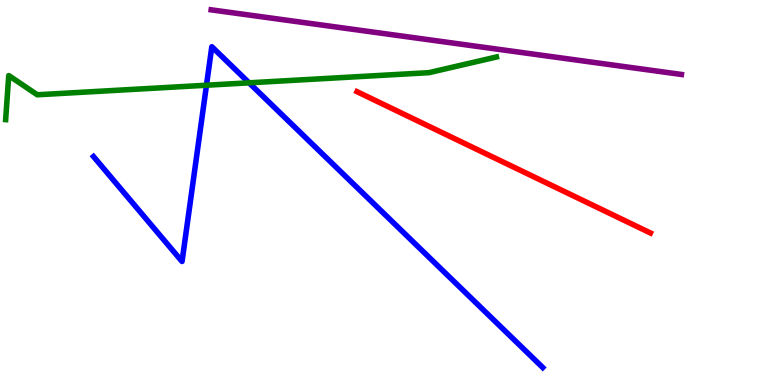[{'lines': ['blue', 'red'], 'intersections': []}, {'lines': ['green', 'red'], 'intersections': []}, {'lines': ['purple', 'red'], 'intersections': []}, {'lines': ['blue', 'green'], 'intersections': [{'x': 2.66, 'y': 7.79}, {'x': 3.21, 'y': 7.85}]}, {'lines': ['blue', 'purple'], 'intersections': []}, {'lines': ['green', 'purple'], 'intersections': []}]